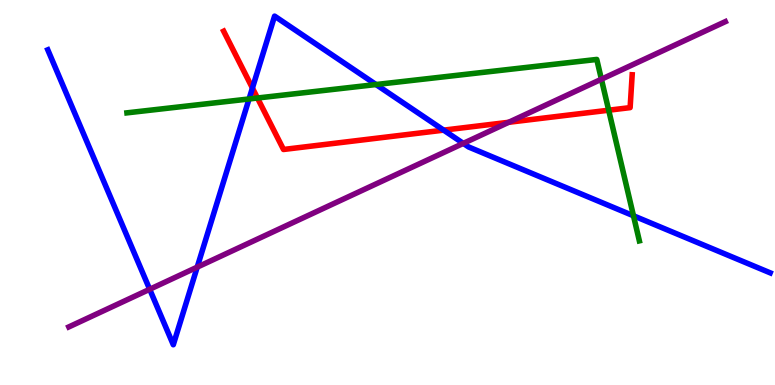[{'lines': ['blue', 'red'], 'intersections': [{'x': 3.26, 'y': 7.71}, {'x': 5.72, 'y': 6.62}]}, {'lines': ['green', 'red'], 'intersections': [{'x': 3.32, 'y': 7.45}, {'x': 7.85, 'y': 7.14}]}, {'lines': ['purple', 'red'], 'intersections': [{'x': 6.56, 'y': 6.82}]}, {'lines': ['blue', 'green'], 'intersections': [{'x': 3.21, 'y': 7.43}, {'x': 4.85, 'y': 7.8}, {'x': 8.17, 'y': 4.4}]}, {'lines': ['blue', 'purple'], 'intersections': [{'x': 1.93, 'y': 2.49}, {'x': 2.54, 'y': 3.06}, {'x': 5.98, 'y': 6.28}]}, {'lines': ['green', 'purple'], 'intersections': [{'x': 7.76, 'y': 7.94}]}]